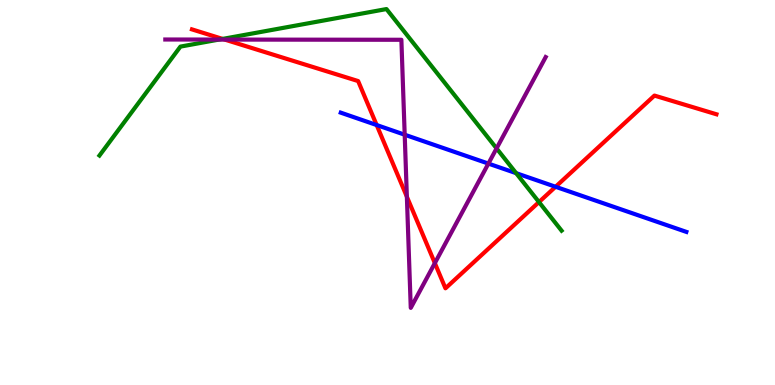[{'lines': ['blue', 'red'], 'intersections': [{'x': 4.86, 'y': 6.75}, {'x': 7.17, 'y': 5.15}]}, {'lines': ['green', 'red'], 'intersections': [{'x': 2.87, 'y': 8.99}, {'x': 6.95, 'y': 4.75}]}, {'lines': ['purple', 'red'], 'intersections': [{'x': 2.9, 'y': 8.97}, {'x': 5.25, 'y': 4.89}, {'x': 5.61, 'y': 3.17}]}, {'lines': ['blue', 'green'], 'intersections': [{'x': 6.66, 'y': 5.5}]}, {'lines': ['blue', 'purple'], 'intersections': [{'x': 5.22, 'y': 6.5}, {'x': 6.3, 'y': 5.75}]}, {'lines': ['green', 'purple'], 'intersections': [{'x': 2.83, 'y': 8.97}, {'x': 6.41, 'y': 6.15}]}]